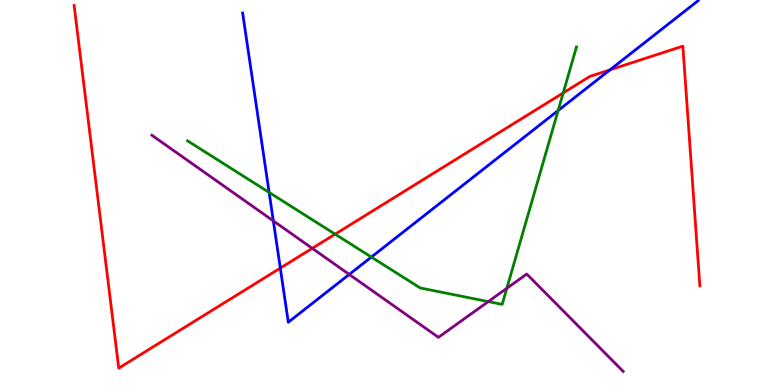[{'lines': ['blue', 'red'], 'intersections': [{'x': 3.62, 'y': 3.04}, {'x': 7.87, 'y': 8.19}]}, {'lines': ['green', 'red'], 'intersections': [{'x': 4.32, 'y': 3.92}, {'x': 7.27, 'y': 7.59}]}, {'lines': ['purple', 'red'], 'intersections': [{'x': 4.03, 'y': 3.55}]}, {'lines': ['blue', 'green'], 'intersections': [{'x': 3.47, 'y': 5.0}, {'x': 4.79, 'y': 3.32}, {'x': 7.2, 'y': 7.13}]}, {'lines': ['blue', 'purple'], 'intersections': [{'x': 3.53, 'y': 4.26}, {'x': 4.51, 'y': 2.87}]}, {'lines': ['green', 'purple'], 'intersections': [{'x': 6.3, 'y': 2.17}, {'x': 6.54, 'y': 2.51}]}]